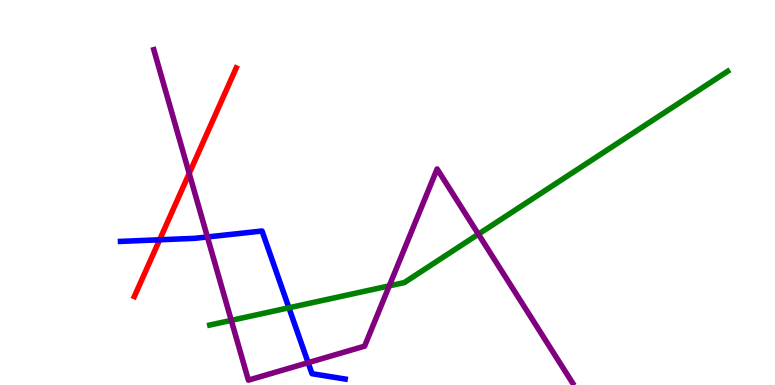[{'lines': ['blue', 'red'], 'intersections': [{'x': 2.06, 'y': 3.77}]}, {'lines': ['green', 'red'], 'intersections': []}, {'lines': ['purple', 'red'], 'intersections': [{'x': 2.44, 'y': 5.5}]}, {'lines': ['blue', 'green'], 'intersections': [{'x': 3.73, 'y': 2.01}]}, {'lines': ['blue', 'purple'], 'intersections': [{'x': 2.68, 'y': 3.85}, {'x': 3.98, 'y': 0.58}]}, {'lines': ['green', 'purple'], 'intersections': [{'x': 2.98, 'y': 1.68}, {'x': 5.02, 'y': 2.57}, {'x': 6.17, 'y': 3.92}]}]